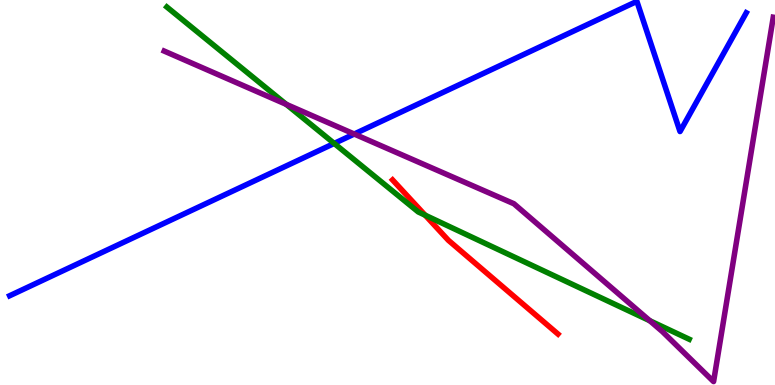[{'lines': ['blue', 'red'], 'intersections': []}, {'lines': ['green', 'red'], 'intersections': [{'x': 5.49, 'y': 4.41}]}, {'lines': ['purple', 'red'], 'intersections': []}, {'lines': ['blue', 'green'], 'intersections': [{'x': 4.31, 'y': 6.27}]}, {'lines': ['blue', 'purple'], 'intersections': [{'x': 4.57, 'y': 6.52}]}, {'lines': ['green', 'purple'], 'intersections': [{'x': 3.69, 'y': 7.29}, {'x': 8.38, 'y': 1.67}]}]